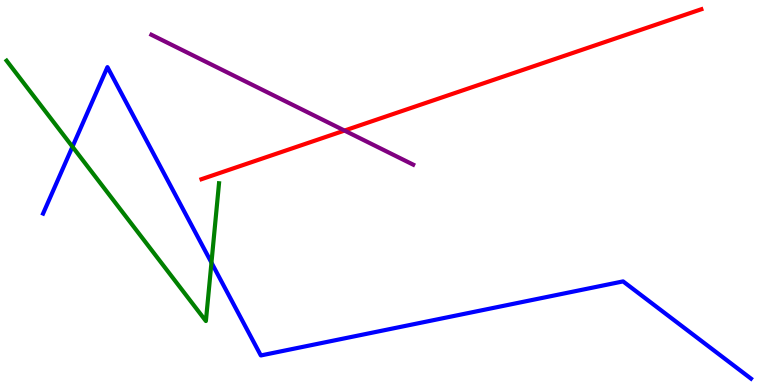[{'lines': ['blue', 'red'], 'intersections': []}, {'lines': ['green', 'red'], 'intersections': []}, {'lines': ['purple', 'red'], 'intersections': [{'x': 4.45, 'y': 6.61}]}, {'lines': ['blue', 'green'], 'intersections': [{'x': 0.935, 'y': 6.19}, {'x': 2.73, 'y': 3.18}]}, {'lines': ['blue', 'purple'], 'intersections': []}, {'lines': ['green', 'purple'], 'intersections': []}]